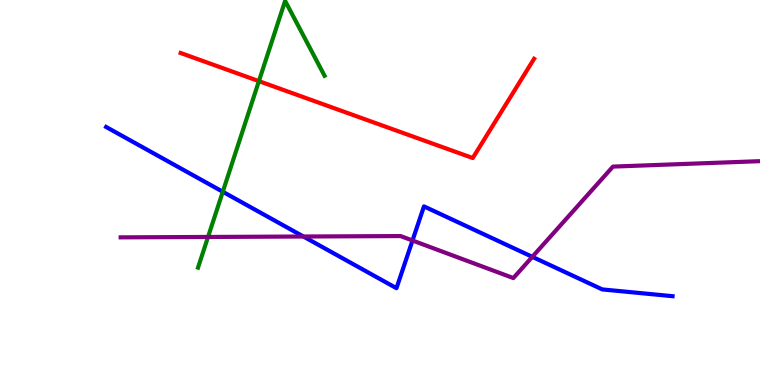[{'lines': ['blue', 'red'], 'intersections': []}, {'lines': ['green', 'red'], 'intersections': [{'x': 3.34, 'y': 7.89}]}, {'lines': ['purple', 'red'], 'intersections': []}, {'lines': ['blue', 'green'], 'intersections': [{'x': 2.87, 'y': 5.02}]}, {'lines': ['blue', 'purple'], 'intersections': [{'x': 3.91, 'y': 3.86}, {'x': 5.32, 'y': 3.75}, {'x': 6.87, 'y': 3.33}]}, {'lines': ['green', 'purple'], 'intersections': [{'x': 2.68, 'y': 3.85}]}]